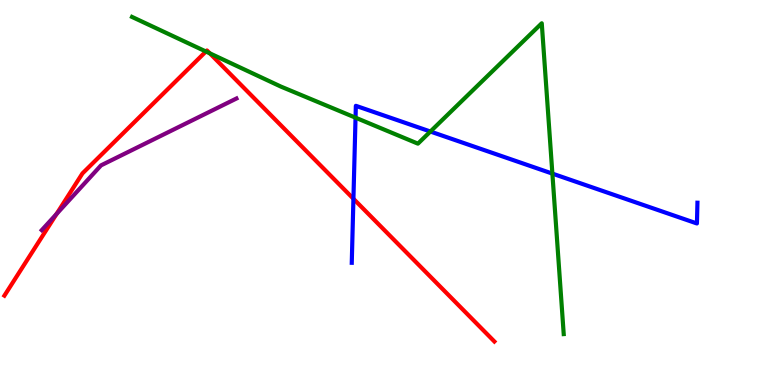[{'lines': ['blue', 'red'], 'intersections': [{'x': 4.56, 'y': 4.84}]}, {'lines': ['green', 'red'], 'intersections': [{'x': 2.66, 'y': 8.66}, {'x': 2.71, 'y': 8.62}]}, {'lines': ['purple', 'red'], 'intersections': [{'x': 0.73, 'y': 4.44}]}, {'lines': ['blue', 'green'], 'intersections': [{'x': 4.59, 'y': 6.94}, {'x': 5.55, 'y': 6.58}, {'x': 7.13, 'y': 5.49}]}, {'lines': ['blue', 'purple'], 'intersections': []}, {'lines': ['green', 'purple'], 'intersections': []}]